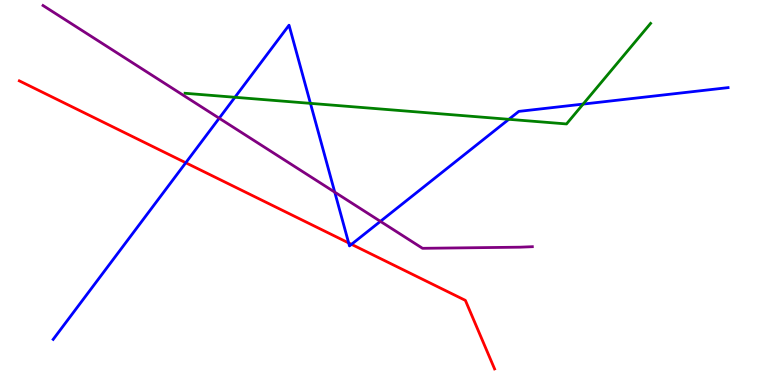[{'lines': ['blue', 'red'], 'intersections': [{'x': 2.4, 'y': 5.77}, {'x': 4.5, 'y': 3.69}, {'x': 4.54, 'y': 3.65}]}, {'lines': ['green', 'red'], 'intersections': []}, {'lines': ['purple', 'red'], 'intersections': []}, {'lines': ['blue', 'green'], 'intersections': [{'x': 3.03, 'y': 7.47}, {'x': 4.01, 'y': 7.32}, {'x': 6.57, 'y': 6.9}, {'x': 7.52, 'y': 7.3}]}, {'lines': ['blue', 'purple'], 'intersections': [{'x': 2.83, 'y': 6.93}, {'x': 4.32, 'y': 5.01}, {'x': 4.91, 'y': 4.25}]}, {'lines': ['green', 'purple'], 'intersections': []}]